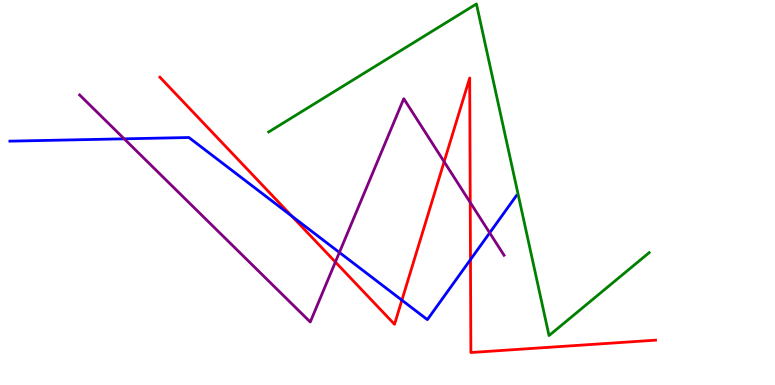[{'lines': ['blue', 'red'], 'intersections': [{'x': 3.76, 'y': 4.39}, {'x': 5.19, 'y': 2.2}, {'x': 6.07, 'y': 3.26}]}, {'lines': ['green', 'red'], 'intersections': []}, {'lines': ['purple', 'red'], 'intersections': [{'x': 4.33, 'y': 3.19}, {'x': 5.73, 'y': 5.8}, {'x': 6.07, 'y': 4.74}]}, {'lines': ['blue', 'green'], 'intersections': []}, {'lines': ['blue', 'purple'], 'intersections': [{'x': 1.6, 'y': 6.39}, {'x': 4.38, 'y': 3.44}, {'x': 6.32, 'y': 3.95}]}, {'lines': ['green', 'purple'], 'intersections': []}]